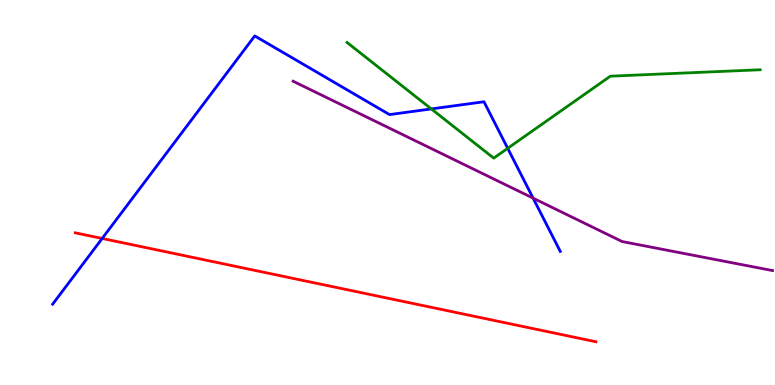[{'lines': ['blue', 'red'], 'intersections': [{'x': 1.32, 'y': 3.81}]}, {'lines': ['green', 'red'], 'intersections': []}, {'lines': ['purple', 'red'], 'intersections': []}, {'lines': ['blue', 'green'], 'intersections': [{'x': 5.57, 'y': 7.17}, {'x': 6.55, 'y': 6.15}]}, {'lines': ['blue', 'purple'], 'intersections': [{'x': 6.88, 'y': 4.85}]}, {'lines': ['green', 'purple'], 'intersections': []}]